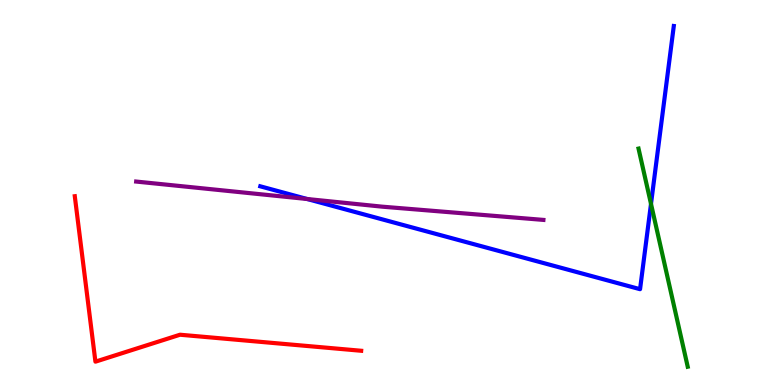[{'lines': ['blue', 'red'], 'intersections': []}, {'lines': ['green', 'red'], 'intersections': []}, {'lines': ['purple', 'red'], 'intersections': []}, {'lines': ['blue', 'green'], 'intersections': [{'x': 8.4, 'y': 4.7}]}, {'lines': ['blue', 'purple'], 'intersections': [{'x': 3.96, 'y': 4.83}]}, {'lines': ['green', 'purple'], 'intersections': []}]